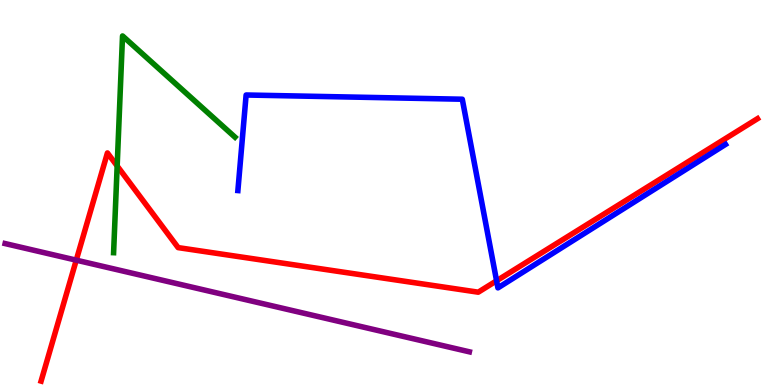[{'lines': ['blue', 'red'], 'intersections': [{'x': 6.41, 'y': 2.71}]}, {'lines': ['green', 'red'], 'intersections': [{'x': 1.51, 'y': 5.69}]}, {'lines': ['purple', 'red'], 'intersections': [{'x': 0.984, 'y': 3.24}]}, {'lines': ['blue', 'green'], 'intersections': []}, {'lines': ['blue', 'purple'], 'intersections': []}, {'lines': ['green', 'purple'], 'intersections': []}]